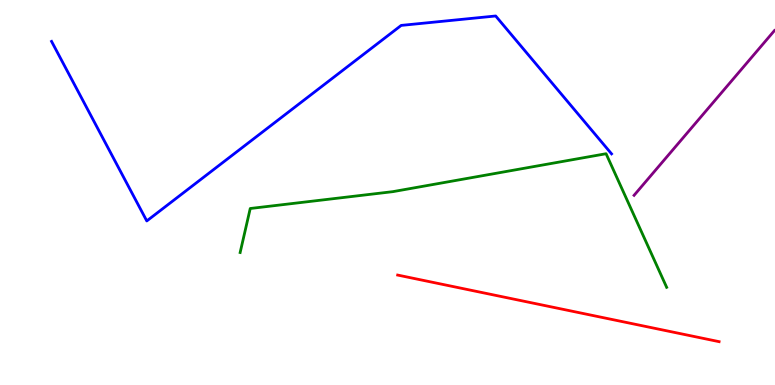[{'lines': ['blue', 'red'], 'intersections': []}, {'lines': ['green', 'red'], 'intersections': []}, {'lines': ['purple', 'red'], 'intersections': []}, {'lines': ['blue', 'green'], 'intersections': []}, {'lines': ['blue', 'purple'], 'intersections': []}, {'lines': ['green', 'purple'], 'intersections': []}]